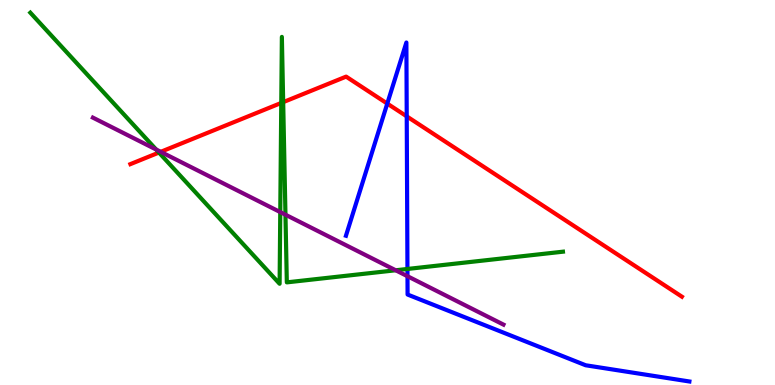[{'lines': ['blue', 'red'], 'intersections': [{'x': 5.0, 'y': 7.31}, {'x': 5.25, 'y': 6.98}]}, {'lines': ['green', 'red'], 'intersections': [{'x': 2.05, 'y': 6.04}, {'x': 3.63, 'y': 7.33}, {'x': 3.65, 'y': 7.35}]}, {'lines': ['purple', 'red'], 'intersections': [{'x': 2.07, 'y': 6.06}]}, {'lines': ['blue', 'green'], 'intersections': [{'x': 5.26, 'y': 3.01}]}, {'lines': ['blue', 'purple'], 'intersections': [{'x': 5.26, 'y': 2.83}]}, {'lines': ['green', 'purple'], 'intersections': [{'x': 2.02, 'y': 6.12}, {'x': 3.62, 'y': 4.49}, {'x': 3.68, 'y': 4.42}, {'x': 5.11, 'y': 2.98}]}]